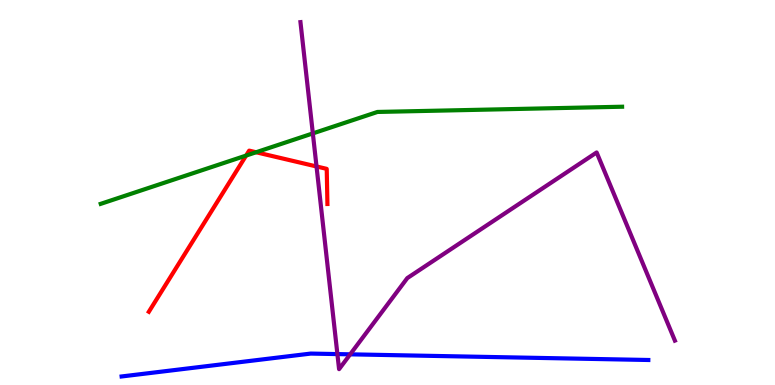[{'lines': ['blue', 'red'], 'intersections': []}, {'lines': ['green', 'red'], 'intersections': [{'x': 3.18, 'y': 5.96}, {'x': 3.3, 'y': 6.05}]}, {'lines': ['purple', 'red'], 'intersections': [{'x': 4.08, 'y': 5.68}]}, {'lines': ['blue', 'green'], 'intersections': []}, {'lines': ['blue', 'purple'], 'intersections': [{'x': 4.35, 'y': 0.803}, {'x': 4.52, 'y': 0.797}]}, {'lines': ['green', 'purple'], 'intersections': [{'x': 4.04, 'y': 6.53}]}]